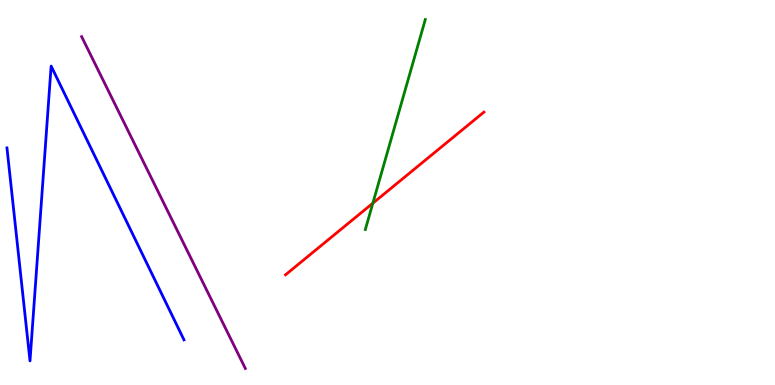[{'lines': ['blue', 'red'], 'intersections': []}, {'lines': ['green', 'red'], 'intersections': [{'x': 4.81, 'y': 4.72}]}, {'lines': ['purple', 'red'], 'intersections': []}, {'lines': ['blue', 'green'], 'intersections': []}, {'lines': ['blue', 'purple'], 'intersections': []}, {'lines': ['green', 'purple'], 'intersections': []}]